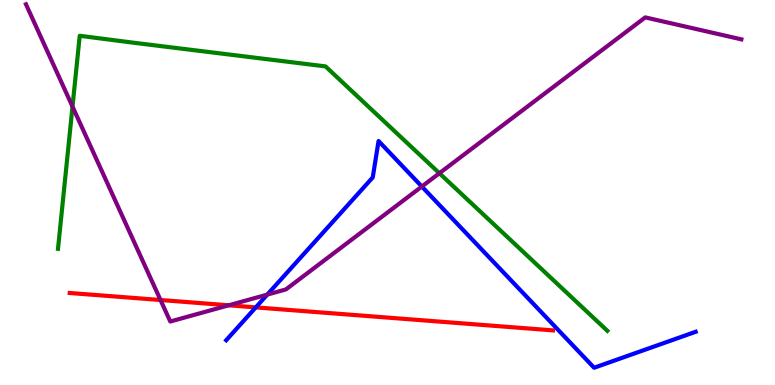[{'lines': ['blue', 'red'], 'intersections': [{'x': 3.3, 'y': 2.02}]}, {'lines': ['green', 'red'], 'intersections': []}, {'lines': ['purple', 'red'], 'intersections': [{'x': 2.07, 'y': 2.21}, {'x': 2.95, 'y': 2.07}]}, {'lines': ['blue', 'green'], 'intersections': []}, {'lines': ['blue', 'purple'], 'intersections': [{'x': 3.45, 'y': 2.35}, {'x': 5.44, 'y': 5.16}]}, {'lines': ['green', 'purple'], 'intersections': [{'x': 0.936, 'y': 7.23}, {'x': 5.67, 'y': 5.5}]}]